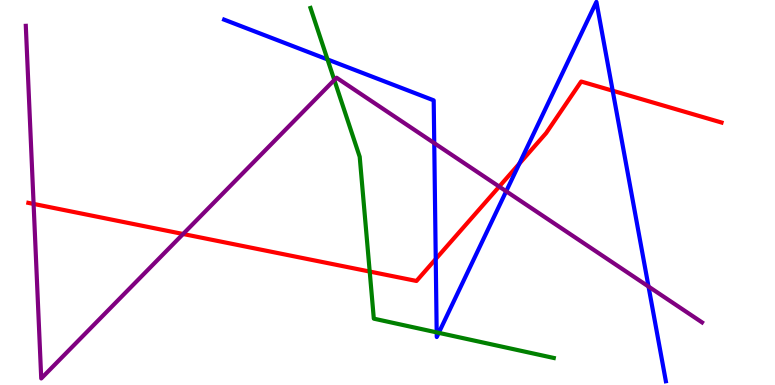[{'lines': ['blue', 'red'], 'intersections': [{'x': 5.62, 'y': 3.27}, {'x': 6.7, 'y': 5.75}, {'x': 7.91, 'y': 7.64}]}, {'lines': ['green', 'red'], 'intersections': [{'x': 4.77, 'y': 2.95}]}, {'lines': ['purple', 'red'], 'intersections': [{'x': 0.433, 'y': 4.7}, {'x': 2.36, 'y': 3.92}, {'x': 6.44, 'y': 5.15}]}, {'lines': ['blue', 'green'], 'intersections': [{'x': 4.23, 'y': 8.46}, {'x': 5.63, 'y': 1.37}, {'x': 5.66, 'y': 1.35}]}, {'lines': ['blue', 'purple'], 'intersections': [{'x': 5.6, 'y': 6.28}, {'x': 6.53, 'y': 5.03}, {'x': 8.37, 'y': 2.56}]}, {'lines': ['green', 'purple'], 'intersections': [{'x': 4.31, 'y': 7.92}]}]